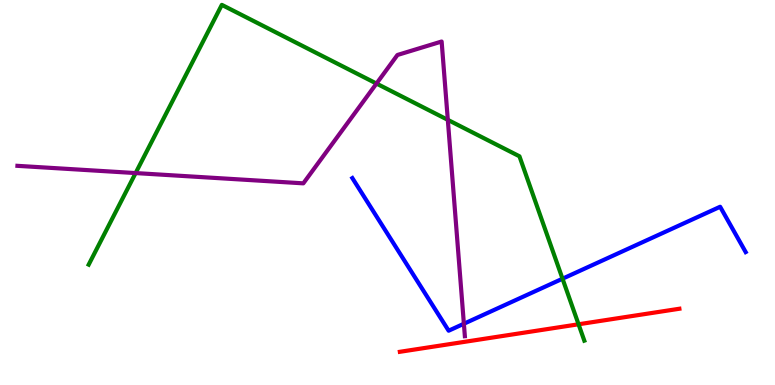[{'lines': ['blue', 'red'], 'intersections': []}, {'lines': ['green', 'red'], 'intersections': [{'x': 7.47, 'y': 1.58}]}, {'lines': ['purple', 'red'], 'intersections': []}, {'lines': ['blue', 'green'], 'intersections': [{'x': 7.26, 'y': 2.76}]}, {'lines': ['blue', 'purple'], 'intersections': [{'x': 5.99, 'y': 1.59}]}, {'lines': ['green', 'purple'], 'intersections': [{'x': 1.75, 'y': 5.5}, {'x': 4.86, 'y': 7.83}, {'x': 5.78, 'y': 6.89}]}]